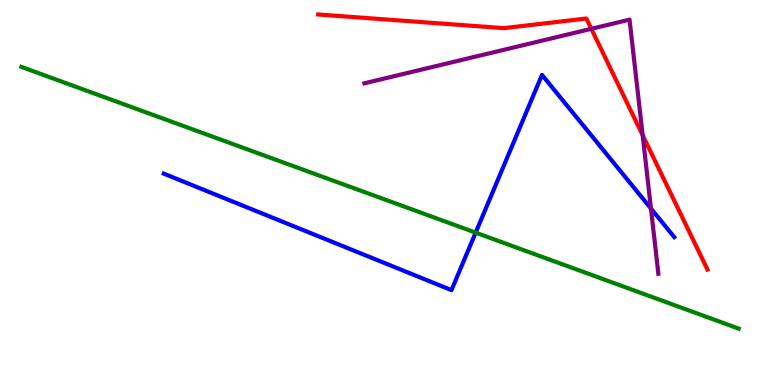[{'lines': ['blue', 'red'], 'intersections': []}, {'lines': ['green', 'red'], 'intersections': []}, {'lines': ['purple', 'red'], 'intersections': [{'x': 7.63, 'y': 9.25}, {'x': 8.29, 'y': 6.49}]}, {'lines': ['blue', 'green'], 'intersections': [{'x': 6.14, 'y': 3.96}]}, {'lines': ['blue', 'purple'], 'intersections': [{'x': 8.4, 'y': 4.58}]}, {'lines': ['green', 'purple'], 'intersections': []}]